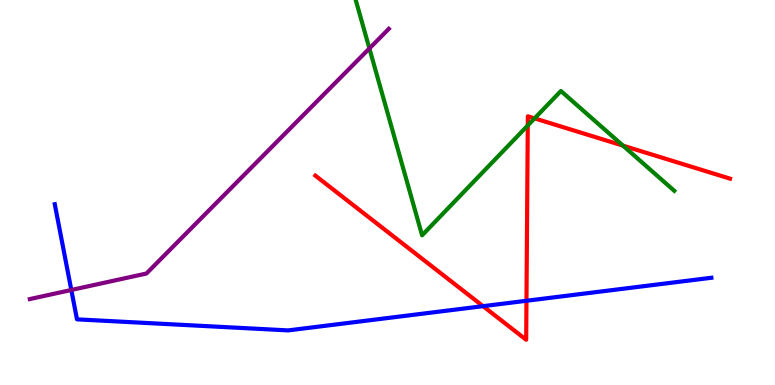[{'lines': ['blue', 'red'], 'intersections': [{'x': 6.23, 'y': 2.05}, {'x': 6.79, 'y': 2.19}]}, {'lines': ['green', 'red'], 'intersections': [{'x': 6.81, 'y': 6.74}, {'x': 6.9, 'y': 6.93}, {'x': 8.04, 'y': 6.22}]}, {'lines': ['purple', 'red'], 'intersections': []}, {'lines': ['blue', 'green'], 'intersections': []}, {'lines': ['blue', 'purple'], 'intersections': [{'x': 0.92, 'y': 2.47}]}, {'lines': ['green', 'purple'], 'intersections': [{'x': 4.77, 'y': 8.74}]}]